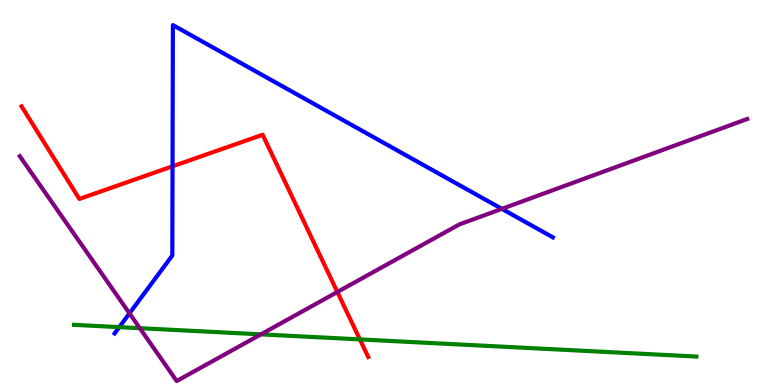[{'lines': ['blue', 'red'], 'intersections': [{'x': 2.23, 'y': 5.68}]}, {'lines': ['green', 'red'], 'intersections': [{'x': 4.64, 'y': 1.18}]}, {'lines': ['purple', 'red'], 'intersections': [{'x': 4.35, 'y': 2.42}]}, {'lines': ['blue', 'green'], 'intersections': [{'x': 1.54, 'y': 1.5}]}, {'lines': ['blue', 'purple'], 'intersections': [{'x': 1.67, 'y': 1.86}, {'x': 6.48, 'y': 4.58}]}, {'lines': ['green', 'purple'], 'intersections': [{'x': 1.8, 'y': 1.48}, {'x': 3.37, 'y': 1.32}]}]